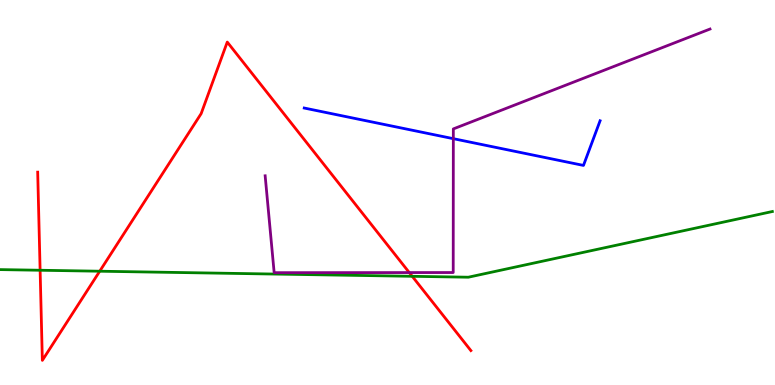[{'lines': ['blue', 'red'], 'intersections': []}, {'lines': ['green', 'red'], 'intersections': [{'x': 0.518, 'y': 2.98}, {'x': 1.29, 'y': 2.96}, {'x': 5.32, 'y': 2.82}]}, {'lines': ['purple', 'red'], 'intersections': [{'x': 5.28, 'y': 2.92}]}, {'lines': ['blue', 'green'], 'intersections': []}, {'lines': ['blue', 'purple'], 'intersections': [{'x': 5.85, 'y': 6.4}]}, {'lines': ['green', 'purple'], 'intersections': []}]